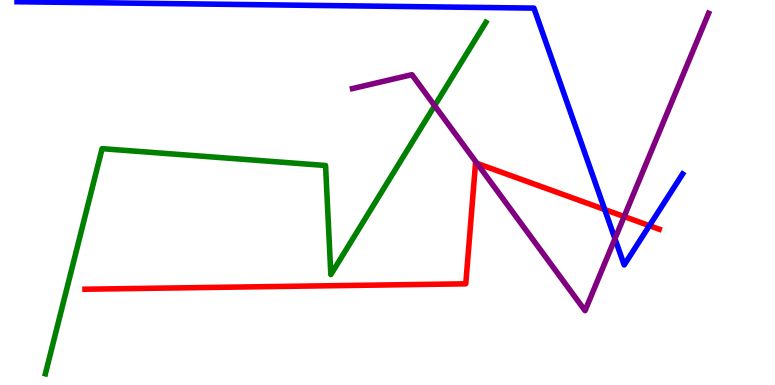[{'lines': ['blue', 'red'], 'intersections': [{'x': 7.8, 'y': 4.56}, {'x': 8.38, 'y': 4.14}]}, {'lines': ['green', 'red'], 'intersections': []}, {'lines': ['purple', 'red'], 'intersections': [{'x': 6.15, 'y': 5.76}, {'x': 8.05, 'y': 4.38}]}, {'lines': ['blue', 'green'], 'intersections': []}, {'lines': ['blue', 'purple'], 'intersections': [{'x': 7.93, 'y': 3.8}]}, {'lines': ['green', 'purple'], 'intersections': [{'x': 5.61, 'y': 7.25}]}]